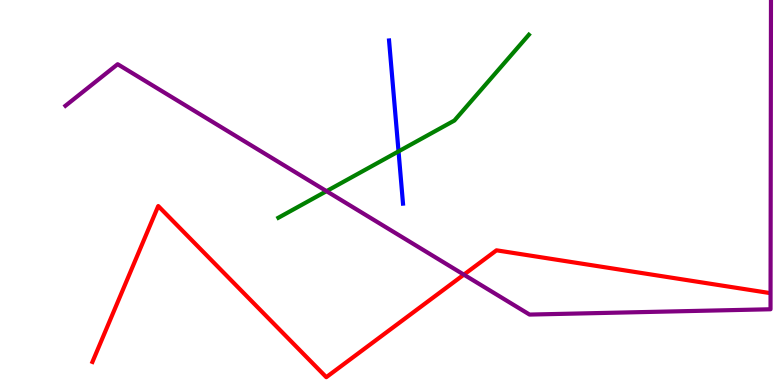[{'lines': ['blue', 'red'], 'intersections': []}, {'lines': ['green', 'red'], 'intersections': []}, {'lines': ['purple', 'red'], 'intersections': [{'x': 5.99, 'y': 2.87}]}, {'lines': ['blue', 'green'], 'intersections': [{'x': 5.14, 'y': 6.07}]}, {'lines': ['blue', 'purple'], 'intersections': []}, {'lines': ['green', 'purple'], 'intersections': [{'x': 4.21, 'y': 5.03}]}]